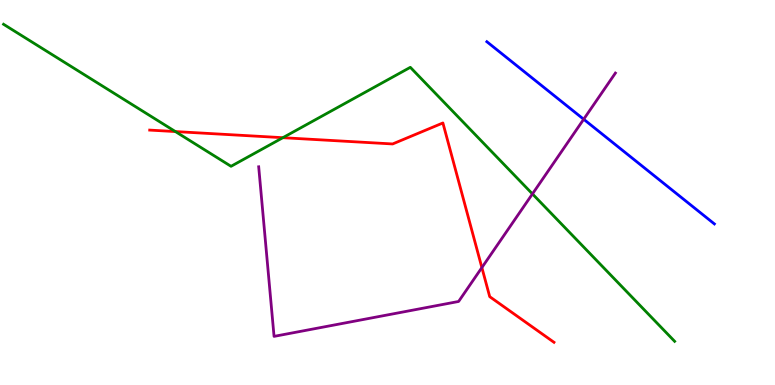[{'lines': ['blue', 'red'], 'intersections': []}, {'lines': ['green', 'red'], 'intersections': [{'x': 2.26, 'y': 6.58}, {'x': 3.65, 'y': 6.42}]}, {'lines': ['purple', 'red'], 'intersections': [{'x': 6.22, 'y': 3.05}]}, {'lines': ['blue', 'green'], 'intersections': []}, {'lines': ['blue', 'purple'], 'intersections': [{'x': 7.53, 'y': 6.9}]}, {'lines': ['green', 'purple'], 'intersections': [{'x': 6.87, 'y': 4.96}]}]